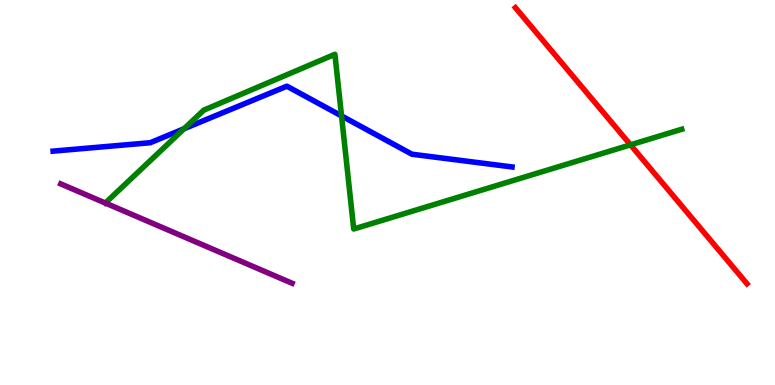[{'lines': ['blue', 'red'], 'intersections': []}, {'lines': ['green', 'red'], 'intersections': [{'x': 8.14, 'y': 6.24}]}, {'lines': ['purple', 'red'], 'intersections': []}, {'lines': ['blue', 'green'], 'intersections': [{'x': 2.38, 'y': 6.66}, {'x': 4.41, 'y': 6.99}]}, {'lines': ['blue', 'purple'], 'intersections': []}, {'lines': ['green', 'purple'], 'intersections': []}]